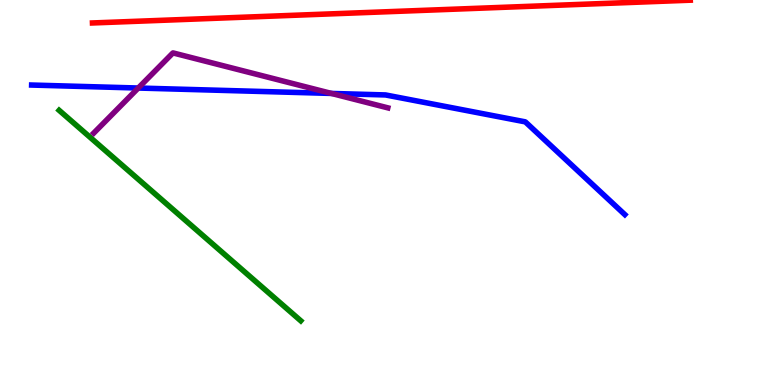[{'lines': ['blue', 'red'], 'intersections': []}, {'lines': ['green', 'red'], 'intersections': []}, {'lines': ['purple', 'red'], 'intersections': []}, {'lines': ['blue', 'green'], 'intersections': []}, {'lines': ['blue', 'purple'], 'intersections': [{'x': 1.78, 'y': 7.71}, {'x': 4.28, 'y': 7.57}]}, {'lines': ['green', 'purple'], 'intersections': []}]